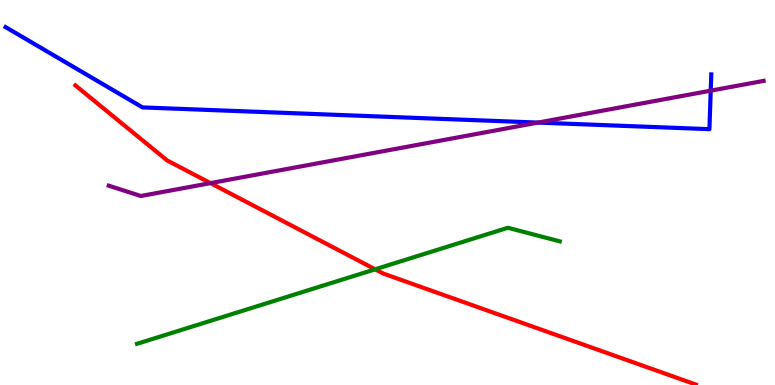[{'lines': ['blue', 'red'], 'intersections': []}, {'lines': ['green', 'red'], 'intersections': [{'x': 4.84, 'y': 3.01}]}, {'lines': ['purple', 'red'], 'intersections': [{'x': 2.72, 'y': 5.24}]}, {'lines': ['blue', 'green'], 'intersections': []}, {'lines': ['blue', 'purple'], 'intersections': [{'x': 6.94, 'y': 6.82}, {'x': 9.17, 'y': 7.65}]}, {'lines': ['green', 'purple'], 'intersections': []}]